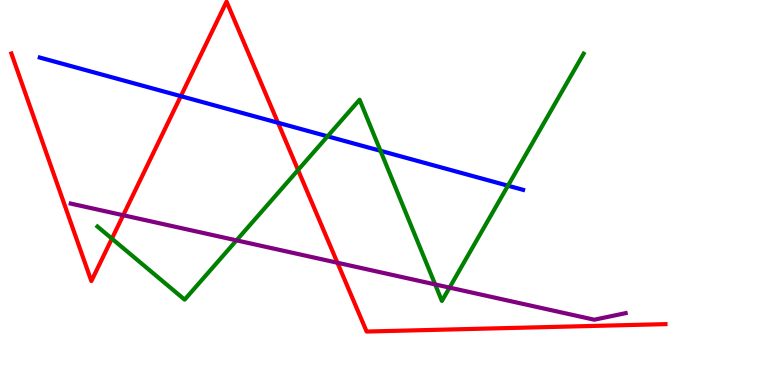[{'lines': ['blue', 'red'], 'intersections': [{'x': 2.33, 'y': 7.5}, {'x': 3.59, 'y': 6.81}]}, {'lines': ['green', 'red'], 'intersections': [{'x': 1.44, 'y': 3.8}, {'x': 3.85, 'y': 5.58}]}, {'lines': ['purple', 'red'], 'intersections': [{'x': 1.59, 'y': 4.41}, {'x': 4.35, 'y': 3.18}]}, {'lines': ['blue', 'green'], 'intersections': [{'x': 4.23, 'y': 6.46}, {'x': 4.91, 'y': 6.08}, {'x': 6.55, 'y': 5.18}]}, {'lines': ['blue', 'purple'], 'intersections': []}, {'lines': ['green', 'purple'], 'intersections': [{'x': 3.05, 'y': 3.76}, {'x': 5.61, 'y': 2.61}, {'x': 5.8, 'y': 2.53}]}]